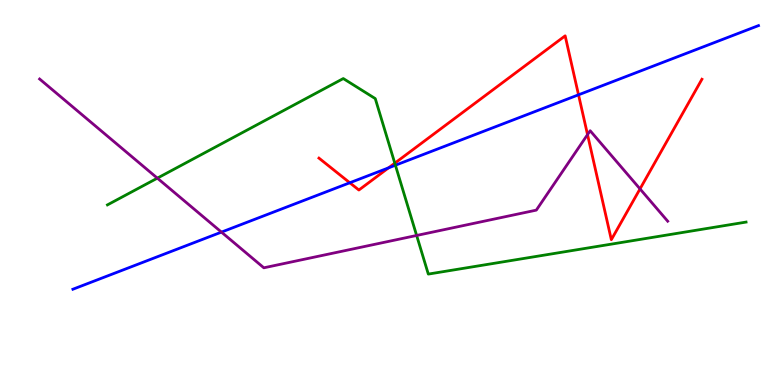[{'lines': ['blue', 'red'], 'intersections': [{'x': 4.51, 'y': 5.25}, {'x': 5.01, 'y': 5.64}, {'x': 7.46, 'y': 7.54}]}, {'lines': ['green', 'red'], 'intersections': [{'x': 5.09, 'y': 5.76}]}, {'lines': ['purple', 'red'], 'intersections': [{'x': 7.58, 'y': 6.5}, {'x': 8.26, 'y': 5.09}]}, {'lines': ['blue', 'green'], 'intersections': [{'x': 5.1, 'y': 5.71}]}, {'lines': ['blue', 'purple'], 'intersections': [{'x': 2.86, 'y': 3.97}]}, {'lines': ['green', 'purple'], 'intersections': [{'x': 2.03, 'y': 5.37}, {'x': 5.38, 'y': 3.88}]}]